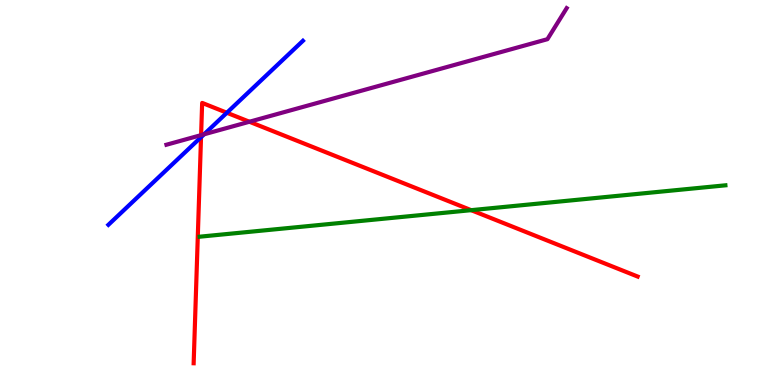[{'lines': ['blue', 'red'], 'intersections': [{'x': 2.59, 'y': 6.44}, {'x': 2.93, 'y': 7.07}]}, {'lines': ['green', 'red'], 'intersections': [{'x': 6.08, 'y': 4.54}]}, {'lines': ['purple', 'red'], 'intersections': [{'x': 2.59, 'y': 6.49}, {'x': 3.22, 'y': 6.84}]}, {'lines': ['blue', 'green'], 'intersections': []}, {'lines': ['blue', 'purple'], 'intersections': [{'x': 2.63, 'y': 6.51}]}, {'lines': ['green', 'purple'], 'intersections': []}]